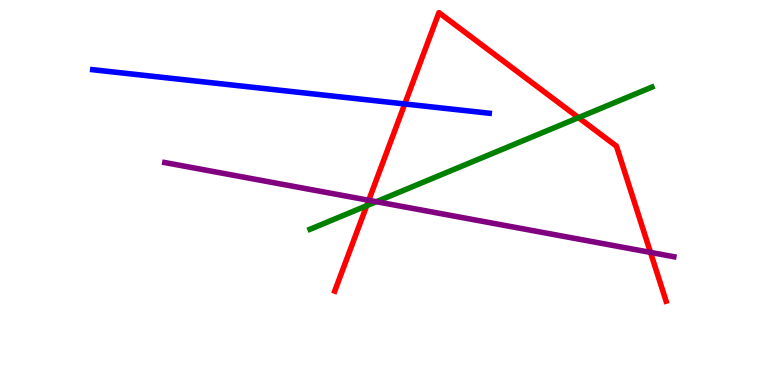[{'lines': ['blue', 'red'], 'intersections': [{'x': 5.22, 'y': 7.3}]}, {'lines': ['green', 'red'], 'intersections': [{'x': 4.73, 'y': 4.66}, {'x': 7.46, 'y': 6.94}]}, {'lines': ['purple', 'red'], 'intersections': [{'x': 4.76, 'y': 4.8}, {'x': 8.39, 'y': 3.44}]}, {'lines': ['blue', 'green'], 'intersections': []}, {'lines': ['blue', 'purple'], 'intersections': []}, {'lines': ['green', 'purple'], 'intersections': [{'x': 4.86, 'y': 4.76}]}]